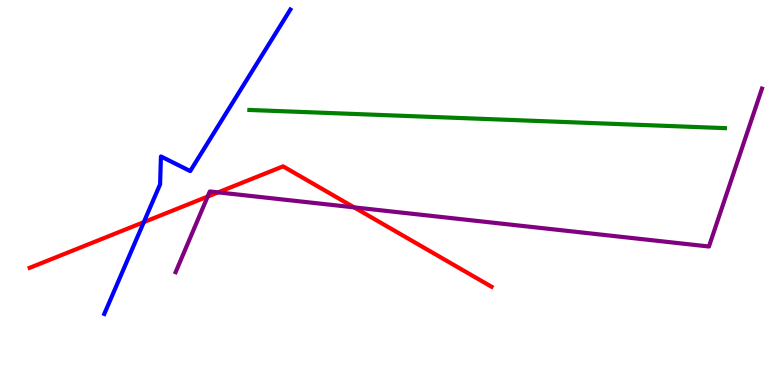[{'lines': ['blue', 'red'], 'intersections': [{'x': 1.86, 'y': 4.23}]}, {'lines': ['green', 'red'], 'intersections': []}, {'lines': ['purple', 'red'], 'intersections': [{'x': 2.68, 'y': 4.89}, {'x': 2.81, 'y': 5.0}, {'x': 4.57, 'y': 4.61}]}, {'lines': ['blue', 'green'], 'intersections': []}, {'lines': ['blue', 'purple'], 'intersections': []}, {'lines': ['green', 'purple'], 'intersections': []}]